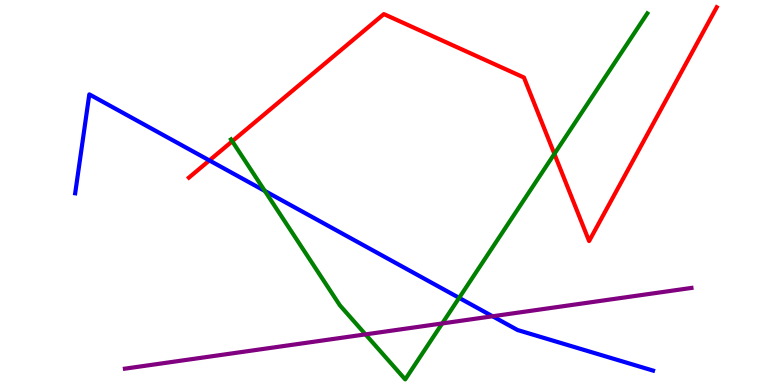[{'lines': ['blue', 'red'], 'intersections': [{'x': 2.7, 'y': 5.83}]}, {'lines': ['green', 'red'], 'intersections': [{'x': 3.0, 'y': 6.33}, {'x': 7.15, 'y': 6.0}]}, {'lines': ['purple', 'red'], 'intersections': []}, {'lines': ['blue', 'green'], 'intersections': [{'x': 3.42, 'y': 5.04}, {'x': 5.92, 'y': 2.26}]}, {'lines': ['blue', 'purple'], 'intersections': [{'x': 6.36, 'y': 1.79}]}, {'lines': ['green', 'purple'], 'intersections': [{'x': 4.72, 'y': 1.31}, {'x': 5.71, 'y': 1.6}]}]